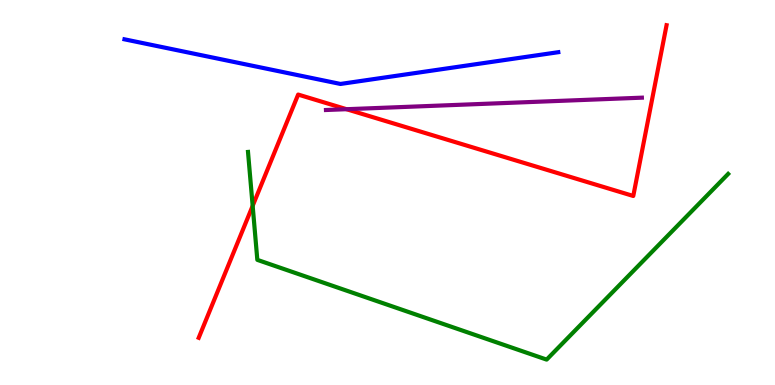[{'lines': ['blue', 'red'], 'intersections': []}, {'lines': ['green', 'red'], 'intersections': [{'x': 3.26, 'y': 4.65}]}, {'lines': ['purple', 'red'], 'intersections': [{'x': 4.47, 'y': 7.16}]}, {'lines': ['blue', 'green'], 'intersections': []}, {'lines': ['blue', 'purple'], 'intersections': []}, {'lines': ['green', 'purple'], 'intersections': []}]